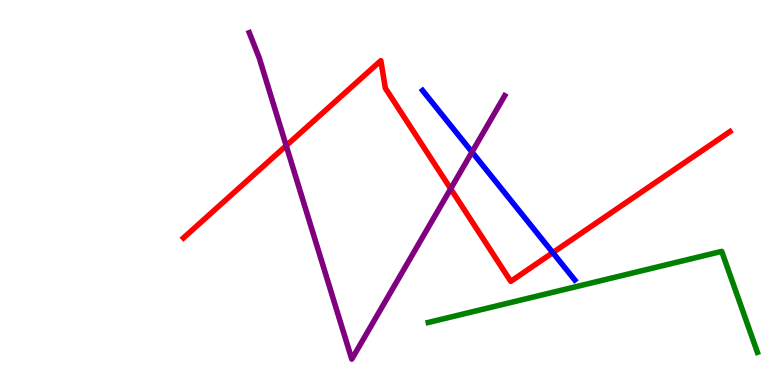[{'lines': ['blue', 'red'], 'intersections': [{'x': 7.13, 'y': 3.44}]}, {'lines': ['green', 'red'], 'intersections': []}, {'lines': ['purple', 'red'], 'intersections': [{'x': 3.69, 'y': 6.22}, {'x': 5.82, 'y': 5.1}]}, {'lines': ['blue', 'green'], 'intersections': []}, {'lines': ['blue', 'purple'], 'intersections': [{'x': 6.09, 'y': 6.05}]}, {'lines': ['green', 'purple'], 'intersections': []}]